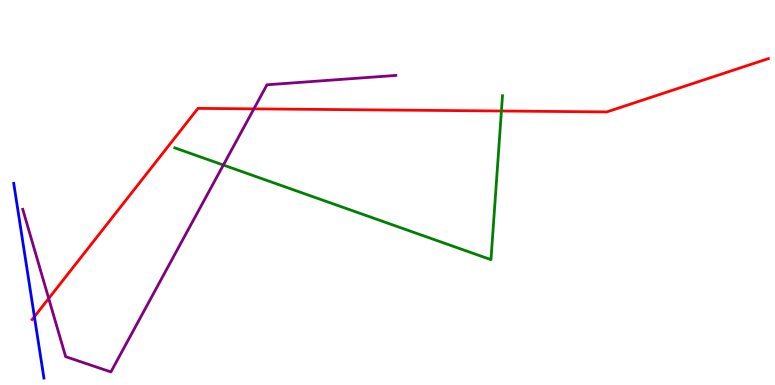[{'lines': ['blue', 'red'], 'intersections': [{'x': 0.444, 'y': 1.77}]}, {'lines': ['green', 'red'], 'intersections': [{'x': 6.47, 'y': 7.12}]}, {'lines': ['purple', 'red'], 'intersections': [{'x': 0.628, 'y': 2.25}, {'x': 3.28, 'y': 7.17}]}, {'lines': ['blue', 'green'], 'intersections': []}, {'lines': ['blue', 'purple'], 'intersections': []}, {'lines': ['green', 'purple'], 'intersections': [{'x': 2.88, 'y': 5.71}]}]